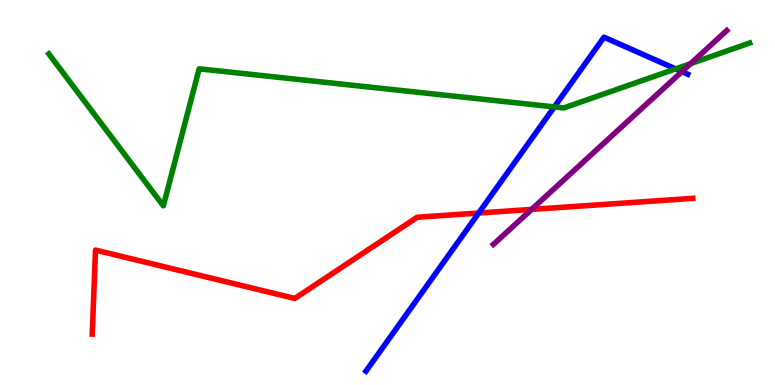[{'lines': ['blue', 'red'], 'intersections': [{'x': 6.18, 'y': 4.47}]}, {'lines': ['green', 'red'], 'intersections': []}, {'lines': ['purple', 'red'], 'intersections': [{'x': 6.86, 'y': 4.56}]}, {'lines': ['blue', 'green'], 'intersections': [{'x': 7.15, 'y': 7.22}, {'x': 8.72, 'y': 8.21}]}, {'lines': ['blue', 'purple'], 'intersections': [{'x': 8.8, 'y': 8.14}]}, {'lines': ['green', 'purple'], 'intersections': [{'x': 8.91, 'y': 8.35}]}]